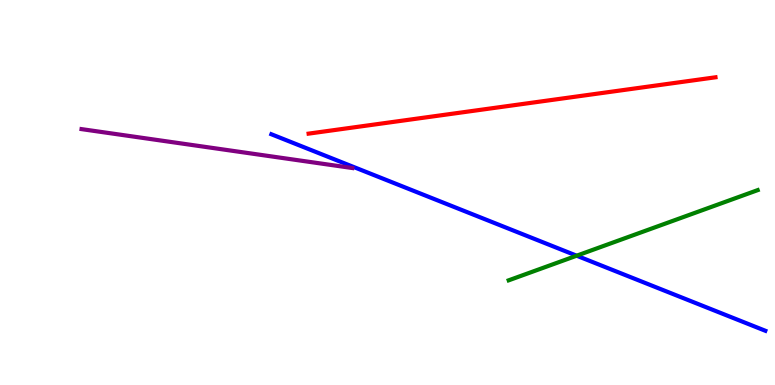[{'lines': ['blue', 'red'], 'intersections': []}, {'lines': ['green', 'red'], 'intersections': []}, {'lines': ['purple', 'red'], 'intersections': []}, {'lines': ['blue', 'green'], 'intersections': [{'x': 7.44, 'y': 3.36}]}, {'lines': ['blue', 'purple'], 'intersections': []}, {'lines': ['green', 'purple'], 'intersections': []}]